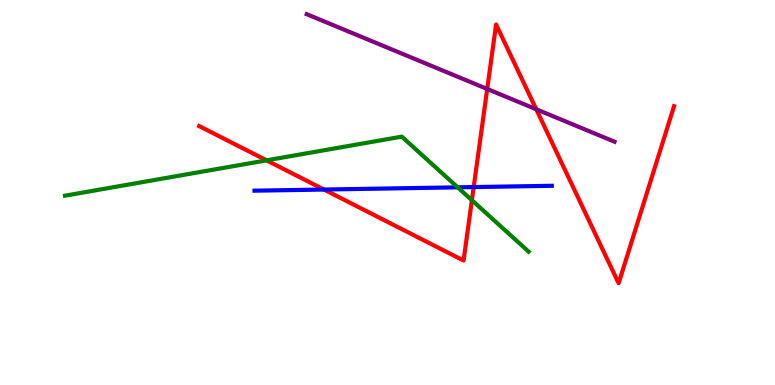[{'lines': ['blue', 'red'], 'intersections': [{'x': 4.18, 'y': 5.08}, {'x': 6.11, 'y': 5.14}]}, {'lines': ['green', 'red'], 'intersections': [{'x': 3.44, 'y': 5.84}, {'x': 6.09, 'y': 4.8}]}, {'lines': ['purple', 'red'], 'intersections': [{'x': 6.29, 'y': 7.69}, {'x': 6.92, 'y': 7.16}]}, {'lines': ['blue', 'green'], 'intersections': [{'x': 5.91, 'y': 5.13}]}, {'lines': ['blue', 'purple'], 'intersections': []}, {'lines': ['green', 'purple'], 'intersections': []}]